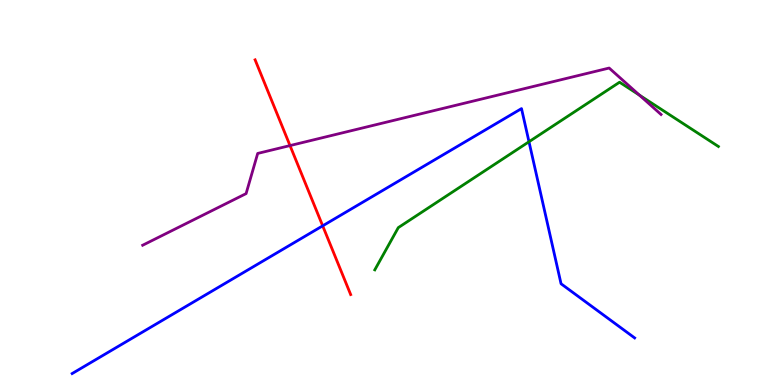[{'lines': ['blue', 'red'], 'intersections': [{'x': 4.16, 'y': 4.13}]}, {'lines': ['green', 'red'], 'intersections': []}, {'lines': ['purple', 'red'], 'intersections': [{'x': 3.74, 'y': 6.22}]}, {'lines': ['blue', 'green'], 'intersections': [{'x': 6.83, 'y': 6.32}]}, {'lines': ['blue', 'purple'], 'intersections': []}, {'lines': ['green', 'purple'], 'intersections': [{'x': 8.25, 'y': 7.53}]}]